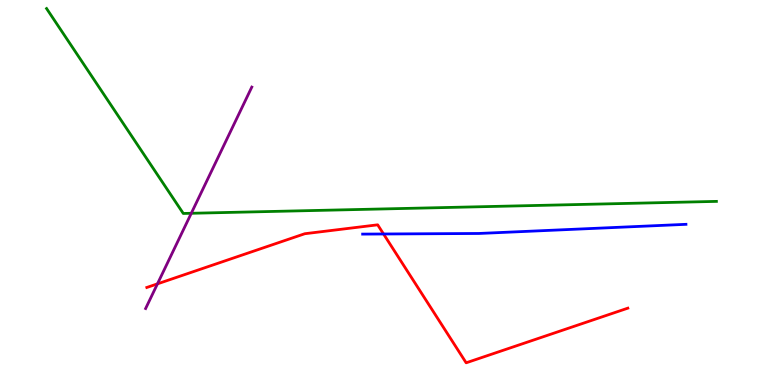[{'lines': ['blue', 'red'], 'intersections': [{'x': 4.95, 'y': 3.92}]}, {'lines': ['green', 'red'], 'intersections': []}, {'lines': ['purple', 'red'], 'intersections': [{'x': 2.03, 'y': 2.63}]}, {'lines': ['blue', 'green'], 'intersections': []}, {'lines': ['blue', 'purple'], 'intersections': []}, {'lines': ['green', 'purple'], 'intersections': [{'x': 2.47, 'y': 4.46}]}]